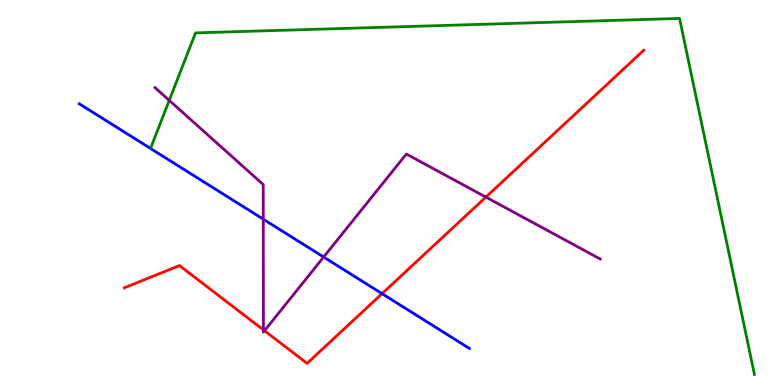[{'lines': ['blue', 'red'], 'intersections': [{'x': 4.93, 'y': 2.37}]}, {'lines': ['green', 'red'], 'intersections': []}, {'lines': ['purple', 'red'], 'intersections': [{'x': 3.4, 'y': 1.43}, {'x': 3.41, 'y': 1.41}, {'x': 6.27, 'y': 4.88}]}, {'lines': ['blue', 'green'], 'intersections': []}, {'lines': ['blue', 'purple'], 'intersections': [{'x': 3.4, 'y': 4.31}, {'x': 4.18, 'y': 3.32}]}, {'lines': ['green', 'purple'], 'intersections': [{'x': 2.18, 'y': 7.39}]}]